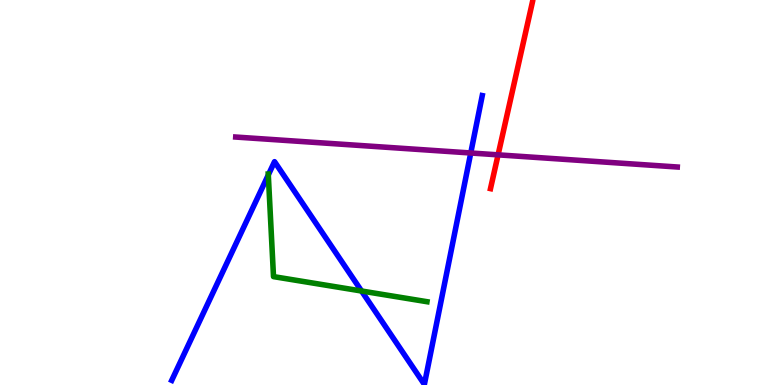[{'lines': ['blue', 'red'], 'intersections': []}, {'lines': ['green', 'red'], 'intersections': []}, {'lines': ['purple', 'red'], 'intersections': [{'x': 6.43, 'y': 5.98}]}, {'lines': ['blue', 'green'], 'intersections': [{'x': 3.46, 'y': 5.46}, {'x': 4.67, 'y': 2.44}]}, {'lines': ['blue', 'purple'], 'intersections': [{'x': 6.07, 'y': 6.03}]}, {'lines': ['green', 'purple'], 'intersections': []}]